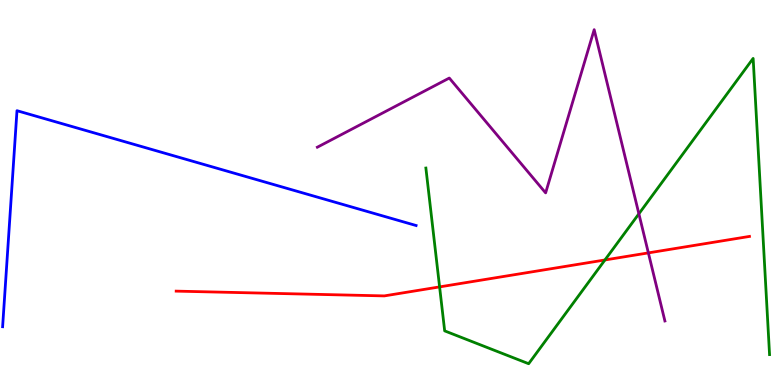[{'lines': ['blue', 'red'], 'intersections': []}, {'lines': ['green', 'red'], 'intersections': [{'x': 5.67, 'y': 2.55}, {'x': 7.81, 'y': 3.25}]}, {'lines': ['purple', 'red'], 'intersections': [{'x': 8.37, 'y': 3.43}]}, {'lines': ['blue', 'green'], 'intersections': []}, {'lines': ['blue', 'purple'], 'intersections': []}, {'lines': ['green', 'purple'], 'intersections': [{'x': 8.24, 'y': 4.45}]}]